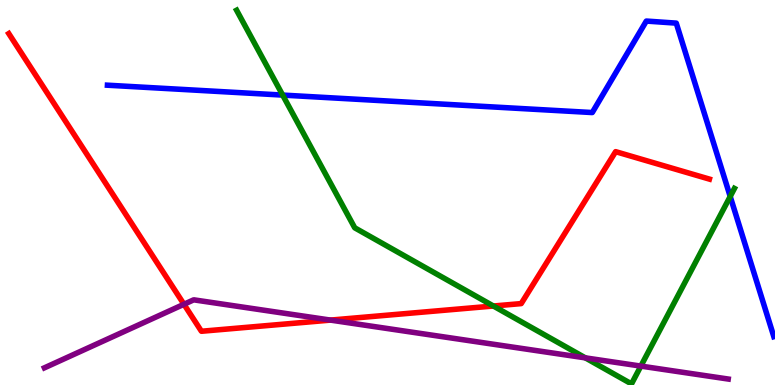[{'lines': ['blue', 'red'], 'intersections': []}, {'lines': ['green', 'red'], 'intersections': [{'x': 6.37, 'y': 2.05}]}, {'lines': ['purple', 'red'], 'intersections': [{'x': 2.37, 'y': 2.1}, {'x': 4.26, 'y': 1.69}]}, {'lines': ['blue', 'green'], 'intersections': [{'x': 3.65, 'y': 7.53}, {'x': 9.42, 'y': 4.9}]}, {'lines': ['blue', 'purple'], 'intersections': []}, {'lines': ['green', 'purple'], 'intersections': [{'x': 7.55, 'y': 0.705}, {'x': 8.27, 'y': 0.491}]}]